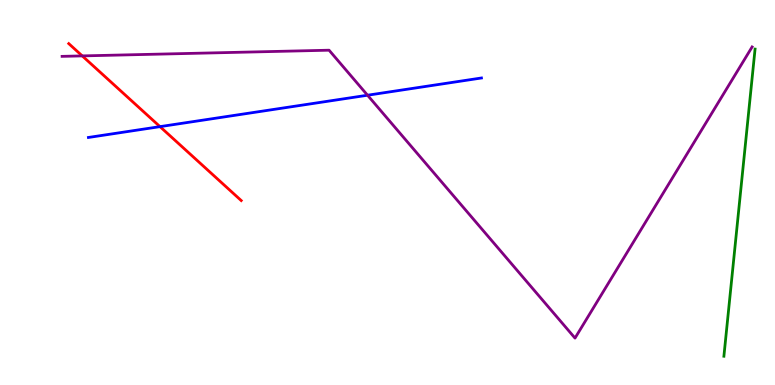[{'lines': ['blue', 'red'], 'intersections': [{'x': 2.06, 'y': 6.71}]}, {'lines': ['green', 'red'], 'intersections': []}, {'lines': ['purple', 'red'], 'intersections': [{'x': 1.06, 'y': 8.55}]}, {'lines': ['blue', 'green'], 'intersections': []}, {'lines': ['blue', 'purple'], 'intersections': [{'x': 4.74, 'y': 7.53}]}, {'lines': ['green', 'purple'], 'intersections': []}]